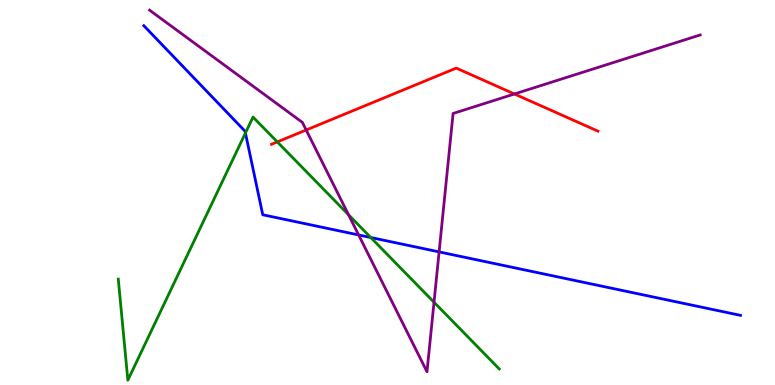[{'lines': ['blue', 'red'], 'intersections': []}, {'lines': ['green', 'red'], 'intersections': [{'x': 3.58, 'y': 6.31}]}, {'lines': ['purple', 'red'], 'intersections': [{'x': 3.95, 'y': 6.62}, {'x': 6.64, 'y': 7.56}]}, {'lines': ['blue', 'green'], 'intersections': [{'x': 3.17, 'y': 6.55}, {'x': 4.78, 'y': 3.83}]}, {'lines': ['blue', 'purple'], 'intersections': [{'x': 4.63, 'y': 3.9}, {'x': 5.67, 'y': 3.46}]}, {'lines': ['green', 'purple'], 'intersections': [{'x': 4.5, 'y': 4.42}, {'x': 5.6, 'y': 2.15}]}]